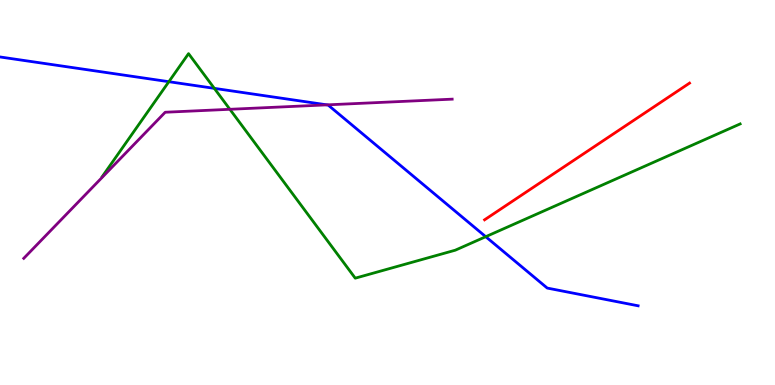[{'lines': ['blue', 'red'], 'intersections': []}, {'lines': ['green', 'red'], 'intersections': []}, {'lines': ['purple', 'red'], 'intersections': []}, {'lines': ['blue', 'green'], 'intersections': [{'x': 2.18, 'y': 7.88}, {'x': 2.77, 'y': 7.71}, {'x': 6.27, 'y': 3.85}]}, {'lines': ['blue', 'purple'], 'intersections': [{'x': 4.22, 'y': 7.28}]}, {'lines': ['green', 'purple'], 'intersections': [{'x': 2.97, 'y': 7.16}]}]